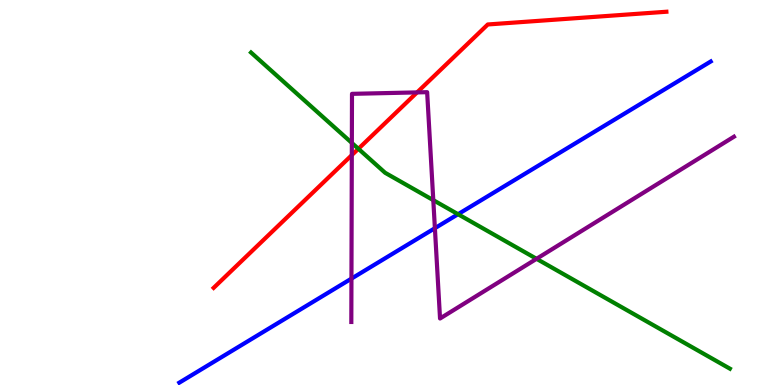[{'lines': ['blue', 'red'], 'intersections': []}, {'lines': ['green', 'red'], 'intersections': [{'x': 4.62, 'y': 6.14}]}, {'lines': ['purple', 'red'], 'intersections': [{'x': 4.54, 'y': 5.97}, {'x': 5.38, 'y': 7.6}]}, {'lines': ['blue', 'green'], 'intersections': [{'x': 5.91, 'y': 4.44}]}, {'lines': ['blue', 'purple'], 'intersections': [{'x': 4.53, 'y': 2.76}, {'x': 5.61, 'y': 4.07}]}, {'lines': ['green', 'purple'], 'intersections': [{'x': 4.54, 'y': 6.29}, {'x': 5.59, 'y': 4.8}, {'x': 6.92, 'y': 3.28}]}]